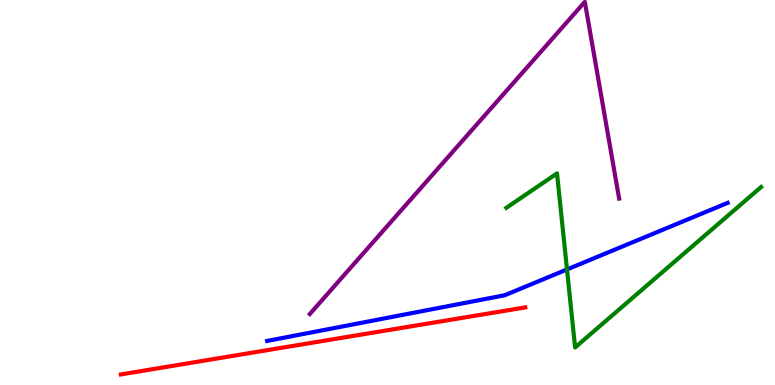[{'lines': ['blue', 'red'], 'intersections': []}, {'lines': ['green', 'red'], 'intersections': []}, {'lines': ['purple', 'red'], 'intersections': []}, {'lines': ['blue', 'green'], 'intersections': [{'x': 7.32, 'y': 3.0}]}, {'lines': ['blue', 'purple'], 'intersections': []}, {'lines': ['green', 'purple'], 'intersections': []}]